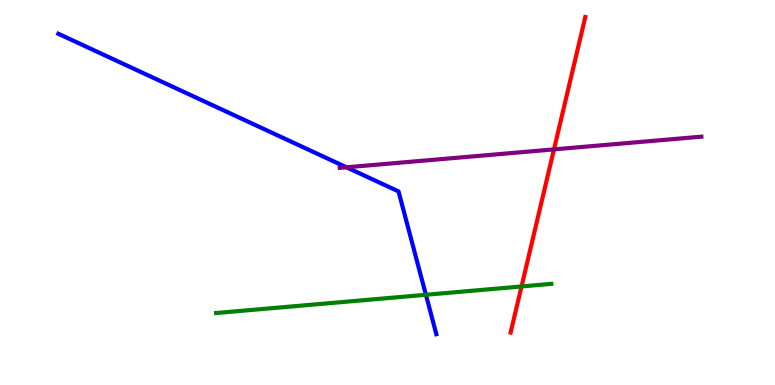[{'lines': ['blue', 'red'], 'intersections': []}, {'lines': ['green', 'red'], 'intersections': [{'x': 6.73, 'y': 2.56}]}, {'lines': ['purple', 'red'], 'intersections': [{'x': 7.15, 'y': 6.12}]}, {'lines': ['blue', 'green'], 'intersections': [{'x': 5.5, 'y': 2.34}]}, {'lines': ['blue', 'purple'], 'intersections': [{'x': 4.47, 'y': 5.65}]}, {'lines': ['green', 'purple'], 'intersections': []}]